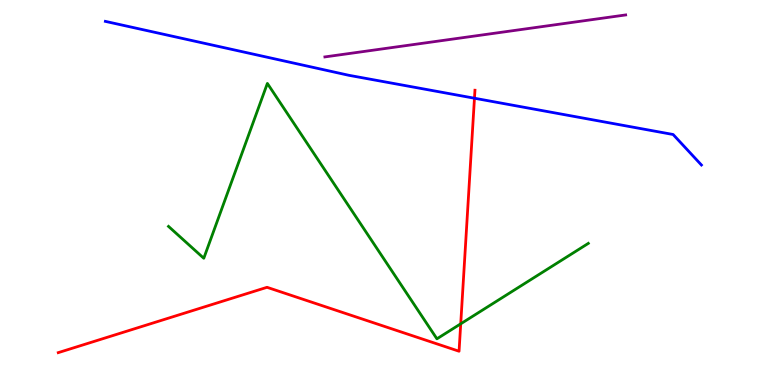[{'lines': ['blue', 'red'], 'intersections': [{'x': 6.12, 'y': 7.45}]}, {'lines': ['green', 'red'], 'intersections': [{'x': 5.94, 'y': 1.59}]}, {'lines': ['purple', 'red'], 'intersections': []}, {'lines': ['blue', 'green'], 'intersections': []}, {'lines': ['blue', 'purple'], 'intersections': []}, {'lines': ['green', 'purple'], 'intersections': []}]